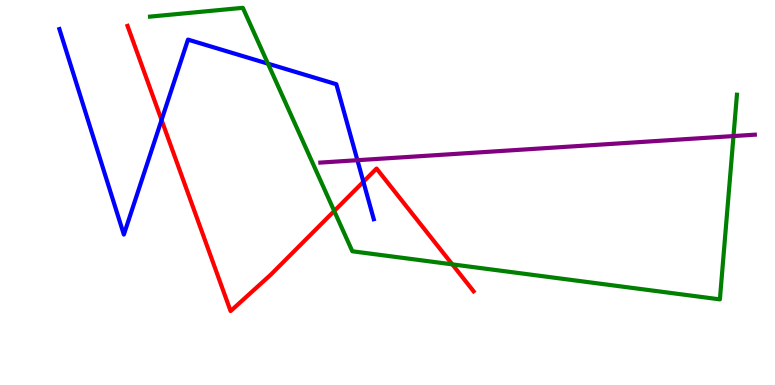[{'lines': ['blue', 'red'], 'intersections': [{'x': 2.08, 'y': 6.88}, {'x': 4.69, 'y': 5.28}]}, {'lines': ['green', 'red'], 'intersections': [{'x': 4.31, 'y': 4.52}, {'x': 5.84, 'y': 3.13}]}, {'lines': ['purple', 'red'], 'intersections': []}, {'lines': ['blue', 'green'], 'intersections': [{'x': 3.46, 'y': 8.35}]}, {'lines': ['blue', 'purple'], 'intersections': [{'x': 4.61, 'y': 5.84}]}, {'lines': ['green', 'purple'], 'intersections': [{'x': 9.46, 'y': 6.47}]}]